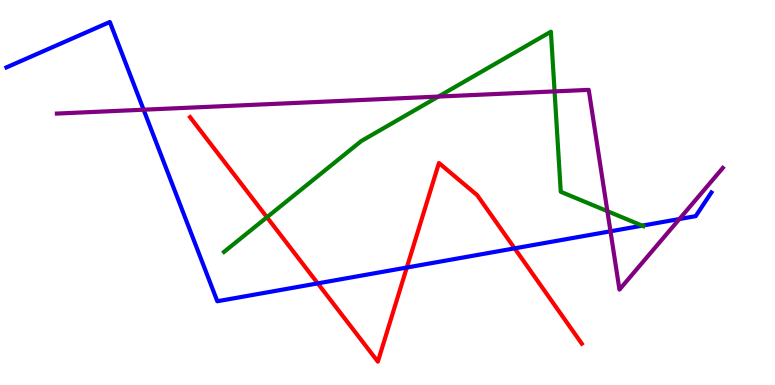[{'lines': ['blue', 'red'], 'intersections': [{'x': 4.1, 'y': 2.64}, {'x': 5.25, 'y': 3.05}, {'x': 6.64, 'y': 3.55}]}, {'lines': ['green', 'red'], 'intersections': [{'x': 3.44, 'y': 4.36}]}, {'lines': ['purple', 'red'], 'intersections': []}, {'lines': ['blue', 'green'], 'intersections': [{'x': 8.29, 'y': 4.14}]}, {'lines': ['blue', 'purple'], 'intersections': [{'x': 1.85, 'y': 7.15}, {'x': 7.88, 'y': 3.99}, {'x': 8.77, 'y': 4.31}]}, {'lines': ['green', 'purple'], 'intersections': [{'x': 5.66, 'y': 7.49}, {'x': 7.16, 'y': 7.63}, {'x': 7.84, 'y': 4.52}]}]